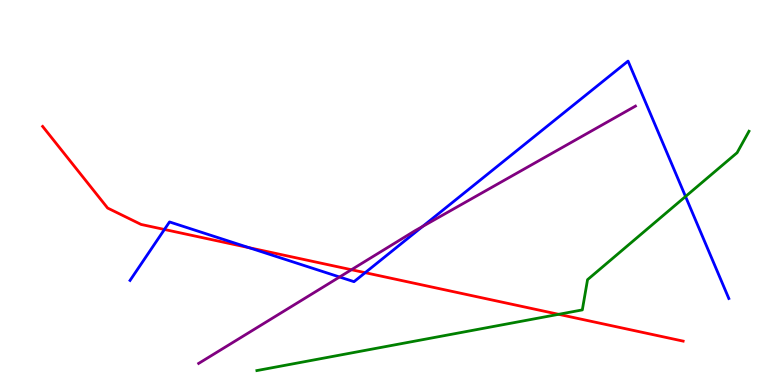[{'lines': ['blue', 'red'], 'intersections': [{'x': 2.12, 'y': 4.04}, {'x': 3.21, 'y': 3.57}, {'x': 4.71, 'y': 2.92}]}, {'lines': ['green', 'red'], 'intersections': [{'x': 7.21, 'y': 1.84}]}, {'lines': ['purple', 'red'], 'intersections': [{'x': 4.53, 'y': 2.99}]}, {'lines': ['blue', 'green'], 'intersections': [{'x': 8.85, 'y': 4.9}]}, {'lines': ['blue', 'purple'], 'intersections': [{'x': 4.38, 'y': 2.81}, {'x': 5.45, 'y': 4.12}]}, {'lines': ['green', 'purple'], 'intersections': []}]